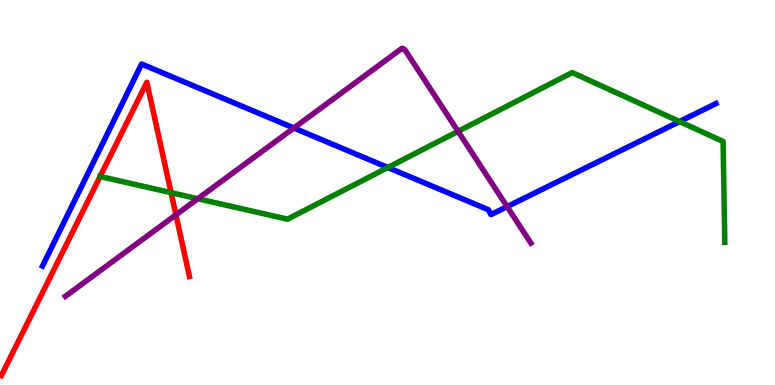[{'lines': ['blue', 'red'], 'intersections': []}, {'lines': ['green', 'red'], 'intersections': [{'x': 1.29, 'y': 5.42}, {'x': 2.21, 'y': 5.0}]}, {'lines': ['purple', 'red'], 'intersections': [{'x': 2.27, 'y': 4.42}]}, {'lines': ['blue', 'green'], 'intersections': [{'x': 5.0, 'y': 5.65}, {'x': 8.77, 'y': 6.84}]}, {'lines': ['blue', 'purple'], 'intersections': [{'x': 3.79, 'y': 6.68}, {'x': 6.54, 'y': 4.63}]}, {'lines': ['green', 'purple'], 'intersections': [{'x': 2.55, 'y': 4.84}, {'x': 5.91, 'y': 6.59}]}]